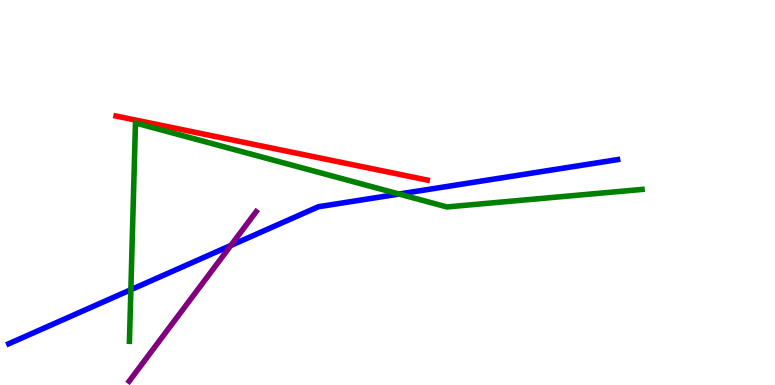[{'lines': ['blue', 'red'], 'intersections': []}, {'lines': ['green', 'red'], 'intersections': []}, {'lines': ['purple', 'red'], 'intersections': []}, {'lines': ['blue', 'green'], 'intersections': [{'x': 1.69, 'y': 2.48}, {'x': 5.15, 'y': 4.96}]}, {'lines': ['blue', 'purple'], 'intersections': [{'x': 2.98, 'y': 3.62}]}, {'lines': ['green', 'purple'], 'intersections': []}]